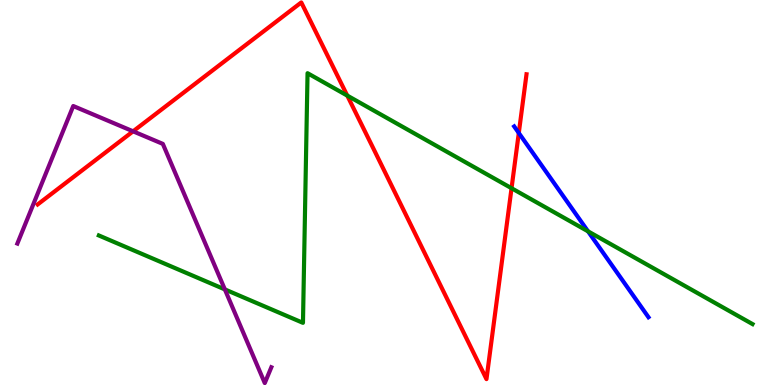[{'lines': ['blue', 'red'], 'intersections': [{'x': 6.69, 'y': 6.55}]}, {'lines': ['green', 'red'], 'intersections': [{'x': 4.48, 'y': 7.52}, {'x': 6.6, 'y': 5.11}]}, {'lines': ['purple', 'red'], 'intersections': [{'x': 1.72, 'y': 6.59}]}, {'lines': ['blue', 'green'], 'intersections': [{'x': 7.59, 'y': 3.99}]}, {'lines': ['blue', 'purple'], 'intersections': []}, {'lines': ['green', 'purple'], 'intersections': [{'x': 2.9, 'y': 2.48}]}]